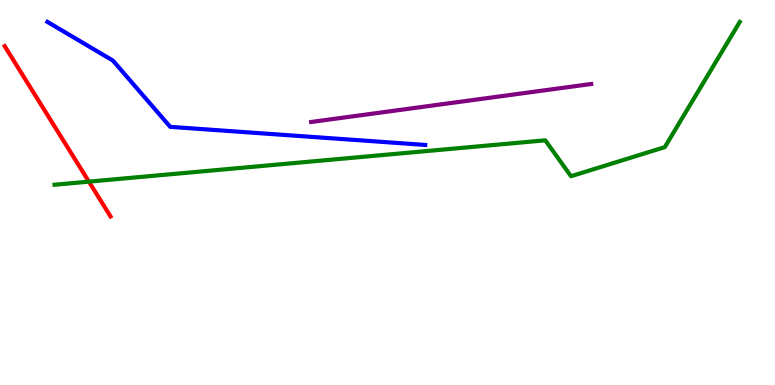[{'lines': ['blue', 'red'], 'intersections': []}, {'lines': ['green', 'red'], 'intersections': [{'x': 1.15, 'y': 5.28}]}, {'lines': ['purple', 'red'], 'intersections': []}, {'lines': ['blue', 'green'], 'intersections': []}, {'lines': ['blue', 'purple'], 'intersections': []}, {'lines': ['green', 'purple'], 'intersections': []}]